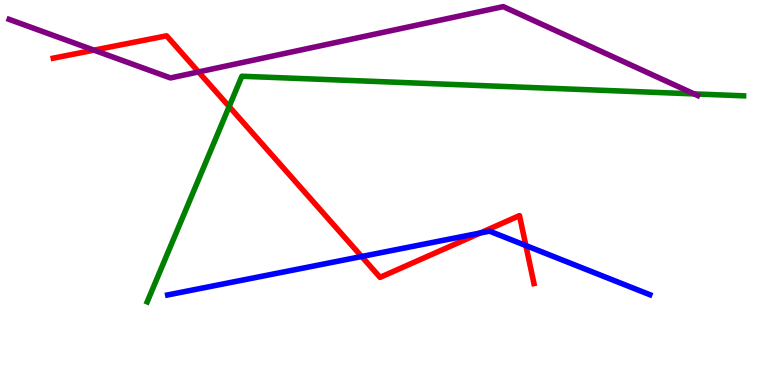[{'lines': ['blue', 'red'], 'intersections': [{'x': 4.67, 'y': 3.34}, {'x': 6.2, 'y': 3.95}, {'x': 6.79, 'y': 3.62}]}, {'lines': ['green', 'red'], 'intersections': [{'x': 2.96, 'y': 7.23}]}, {'lines': ['purple', 'red'], 'intersections': [{'x': 1.21, 'y': 8.7}, {'x': 2.56, 'y': 8.13}]}, {'lines': ['blue', 'green'], 'intersections': []}, {'lines': ['blue', 'purple'], 'intersections': []}, {'lines': ['green', 'purple'], 'intersections': [{'x': 8.96, 'y': 7.56}]}]